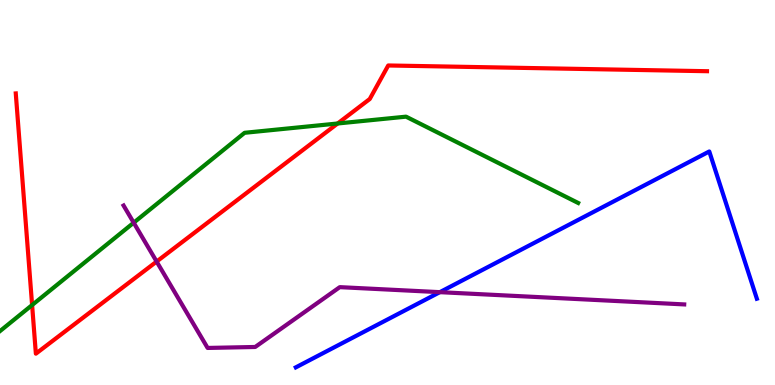[{'lines': ['blue', 'red'], 'intersections': []}, {'lines': ['green', 'red'], 'intersections': [{'x': 0.414, 'y': 2.08}, {'x': 4.36, 'y': 6.79}]}, {'lines': ['purple', 'red'], 'intersections': [{'x': 2.02, 'y': 3.21}]}, {'lines': ['blue', 'green'], 'intersections': []}, {'lines': ['blue', 'purple'], 'intersections': [{'x': 5.68, 'y': 2.41}]}, {'lines': ['green', 'purple'], 'intersections': [{'x': 1.73, 'y': 4.22}]}]